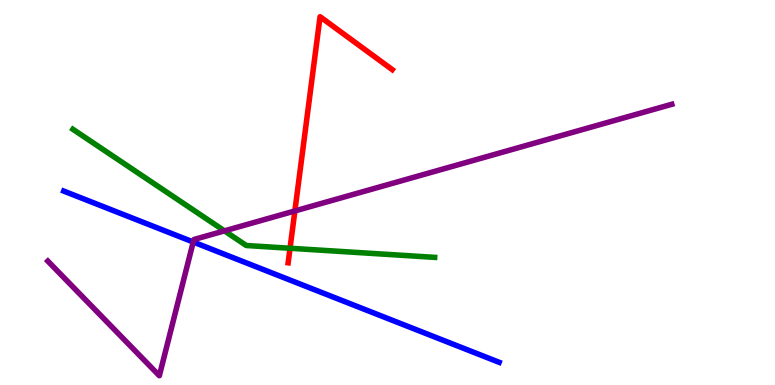[{'lines': ['blue', 'red'], 'intersections': []}, {'lines': ['green', 'red'], 'intersections': [{'x': 3.74, 'y': 3.55}]}, {'lines': ['purple', 'red'], 'intersections': [{'x': 3.8, 'y': 4.52}]}, {'lines': ['blue', 'green'], 'intersections': []}, {'lines': ['blue', 'purple'], 'intersections': [{'x': 2.49, 'y': 3.71}]}, {'lines': ['green', 'purple'], 'intersections': [{'x': 2.9, 'y': 4.0}]}]